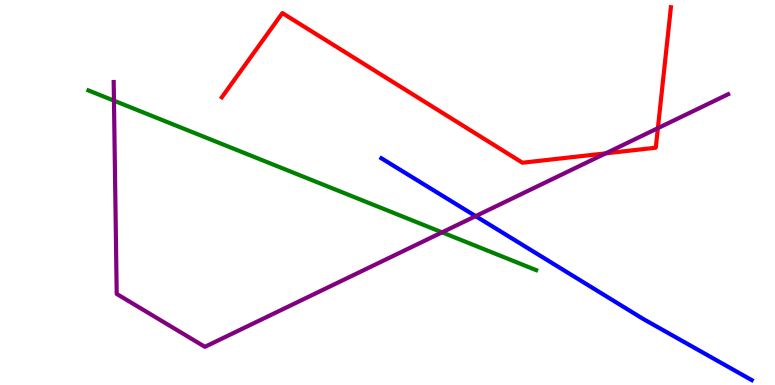[{'lines': ['blue', 'red'], 'intersections': []}, {'lines': ['green', 'red'], 'intersections': []}, {'lines': ['purple', 'red'], 'intersections': [{'x': 7.82, 'y': 6.02}, {'x': 8.49, 'y': 6.67}]}, {'lines': ['blue', 'green'], 'intersections': []}, {'lines': ['blue', 'purple'], 'intersections': [{'x': 6.14, 'y': 4.39}]}, {'lines': ['green', 'purple'], 'intersections': [{'x': 1.47, 'y': 7.39}, {'x': 5.7, 'y': 3.97}]}]